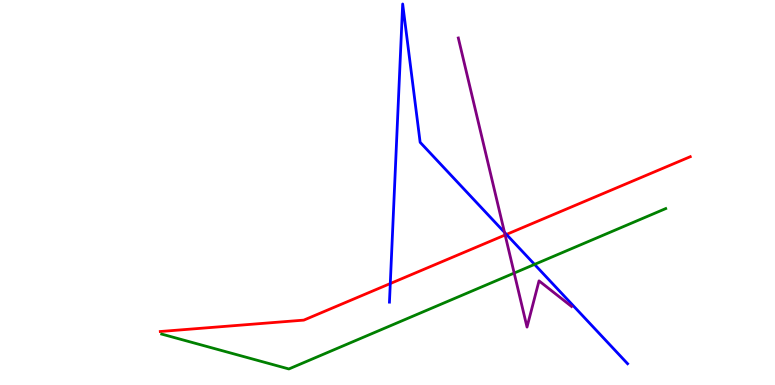[{'lines': ['blue', 'red'], 'intersections': [{'x': 5.04, 'y': 2.63}, {'x': 6.53, 'y': 3.91}]}, {'lines': ['green', 'red'], 'intersections': []}, {'lines': ['purple', 'red'], 'intersections': [{'x': 6.52, 'y': 3.9}]}, {'lines': ['blue', 'green'], 'intersections': [{'x': 6.9, 'y': 3.13}]}, {'lines': ['blue', 'purple'], 'intersections': [{'x': 6.51, 'y': 3.97}]}, {'lines': ['green', 'purple'], 'intersections': [{'x': 6.63, 'y': 2.91}]}]